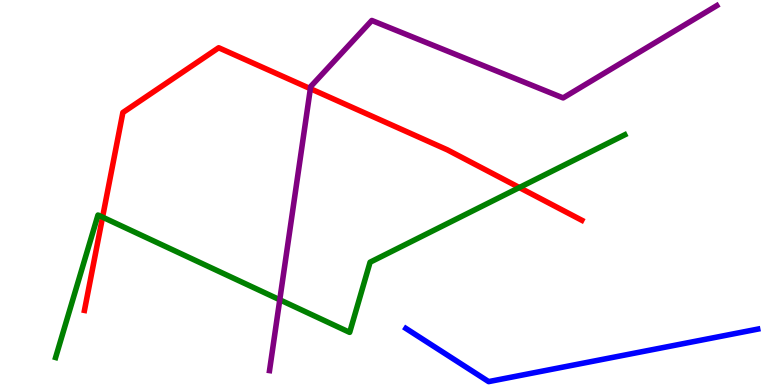[{'lines': ['blue', 'red'], 'intersections': []}, {'lines': ['green', 'red'], 'intersections': [{'x': 1.32, 'y': 4.36}, {'x': 6.7, 'y': 5.13}]}, {'lines': ['purple', 'red'], 'intersections': [{'x': 4.0, 'y': 7.7}]}, {'lines': ['blue', 'green'], 'intersections': []}, {'lines': ['blue', 'purple'], 'intersections': []}, {'lines': ['green', 'purple'], 'intersections': [{'x': 3.61, 'y': 2.21}]}]